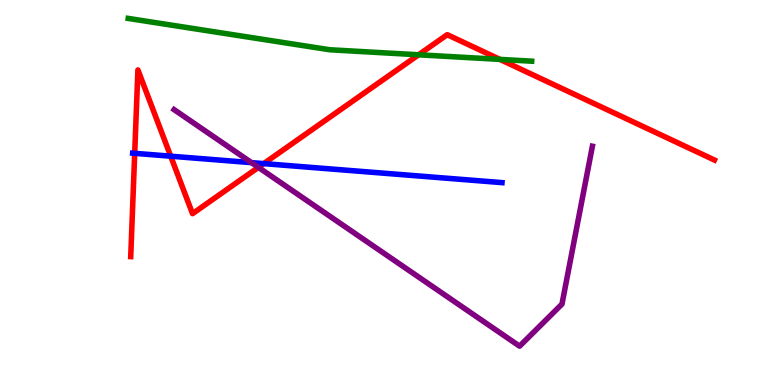[{'lines': ['blue', 'red'], 'intersections': [{'x': 1.74, 'y': 6.02}, {'x': 2.2, 'y': 5.94}, {'x': 3.4, 'y': 5.75}]}, {'lines': ['green', 'red'], 'intersections': [{'x': 5.4, 'y': 8.58}, {'x': 6.45, 'y': 8.46}]}, {'lines': ['purple', 'red'], 'intersections': [{'x': 3.33, 'y': 5.65}]}, {'lines': ['blue', 'green'], 'intersections': []}, {'lines': ['blue', 'purple'], 'intersections': [{'x': 3.25, 'y': 5.78}]}, {'lines': ['green', 'purple'], 'intersections': []}]